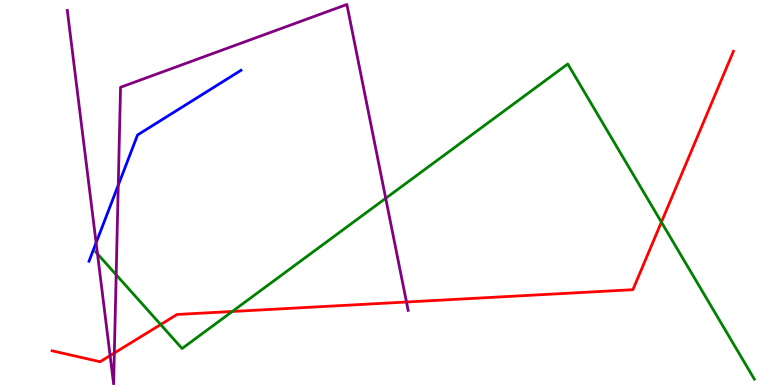[{'lines': ['blue', 'red'], 'intersections': []}, {'lines': ['green', 'red'], 'intersections': [{'x': 2.07, 'y': 1.57}, {'x': 3.0, 'y': 1.91}, {'x': 8.53, 'y': 4.23}]}, {'lines': ['purple', 'red'], 'intersections': [{'x': 1.42, 'y': 0.763}, {'x': 1.48, 'y': 0.831}, {'x': 5.24, 'y': 2.16}]}, {'lines': ['blue', 'green'], 'intersections': []}, {'lines': ['blue', 'purple'], 'intersections': [{'x': 1.24, 'y': 3.69}, {'x': 1.53, 'y': 5.19}]}, {'lines': ['green', 'purple'], 'intersections': [{'x': 1.26, 'y': 3.41}, {'x': 1.5, 'y': 2.86}, {'x': 4.98, 'y': 4.85}]}]